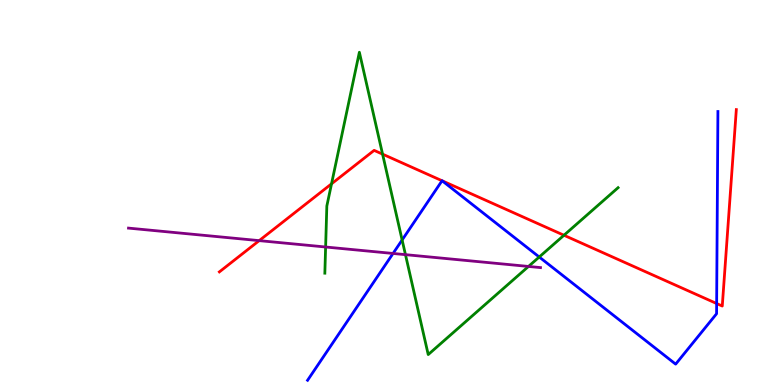[{'lines': ['blue', 'red'], 'intersections': [{'x': 5.7, 'y': 5.31}, {'x': 5.71, 'y': 5.3}, {'x': 9.25, 'y': 2.12}]}, {'lines': ['green', 'red'], 'intersections': [{'x': 4.28, 'y': 5.23}, {'x': 4.94, 'y': 6.0}, {'x': 7.28, 'y': 3.89}]}, {'lines': ['purple', 'red'], 'intersections': [{'x': 3.34, 'y': 3.75}]}, {'lines': ['blue', 'green'], 'intersections': [{'x': 5.19, 'y': 3.77}, {'x': 6.96, 'y': 3.32}]}, {'lines': ['blue', 'purple'], 'intersections': [{'x': 5.07, 'y': 3.42}]}, {'lines': ['green', 'purple'], 'intersections': [{'x': 4.2, 'y': 3.58}, {'x': 5.23, 'y': 3.39}, {'x': 6.82, 'y': 3.08}]}]